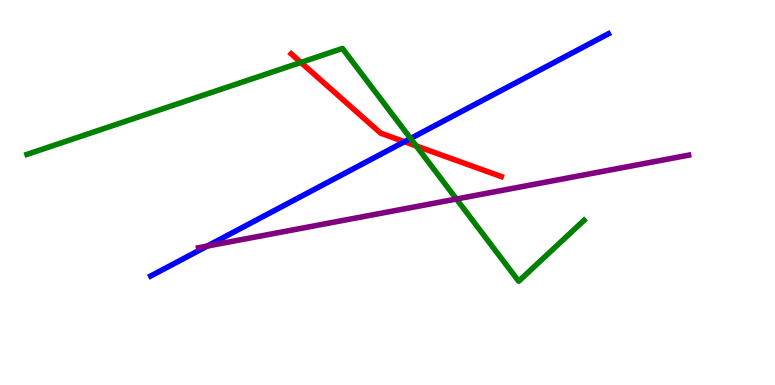[{'lines': ['blue', 'red'], 'intersections': [{'x': 5.22, 'y': 6.32}]}, {'lines': ['green', 'red'], 'intersections': [{'x': 3.88, 'y': 8.38}, {'x': 5.37, 'y': 6.21}]}, {'lines': ['purple', 'red'], 'intersections': []}, {'lines': ['blue', 'green'], 'intersections': [{'x': 5.3, 'y': 6.4}]}, {'lines': ['blue', 'purple'], 'intersections': [{'x': 2.67, 'y': 3.61}]}, {'lines': ['green', 'purple'], 'intersections': [{'x': 5.89, 'y': 4.83}]}]